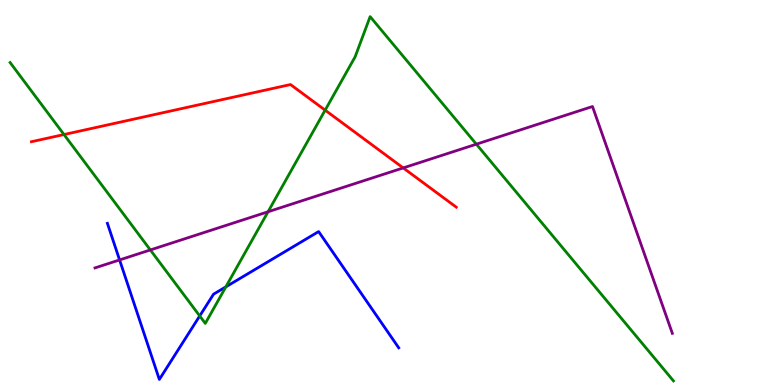[{'lines': ['blue', 'red'], 'intersections': []}, {'lines': ['green', 'red'], 'intersections': [{'x': 0.826, 'y': 6.51}, {'x': 4.2, 'y': 7.14}]}, {'lines': ['purple', 'red'], 'intersections': [{'x': 5.2, 'y': 5.64}]}, {'lines': ['blue', 'green'], 'intersections': [{'x': 2.58, 'y': 1.79}, {'x': 2.91, 'y': 2.55}]}, {'lines': ['blue', 'purple'], 'intersections': [{'x': 1.54, 'y': 3.25}]}, {'lines': ['green', 'purple'], 'intersections': [{'x': 1.94, 'y': 3.51}, {'x': 3.46, 'y': 4.5}, {'x': 6.15, 'y': 6.25}]}]